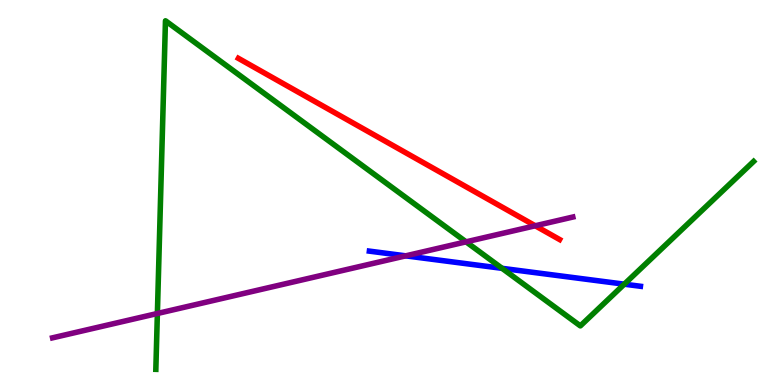[{'lines': ['blue', 'red'], 'intersections': []}, {'lines': ['green', 'red'], 'intersections': []}, {'lines': ['purple', 'red'], 'intersections': [{'x': 6.91, 'y': 4.14}]}, {'lines': ['blue', 'green'], 'intersections': [{'x': 6.48, 'y': 3.03}, {'x': 8.06, 'y': 2.62}]}, {'lines': ['blue', 'purple'], 'intersections': [{'x': 5.23, 'y': 3.35}]}, {'lines': ['green', 'purple'], 'intersections': [{'x': 2.03, 'y': 1.86}, {'x': 6.01, 'y': 3.72}]}]